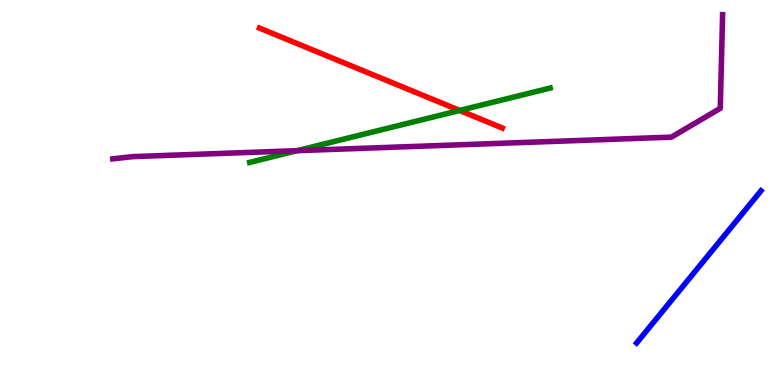[{'lines': ['blue', 'red'], 'intersections': []}, {'lines': ['green', 'red'], 'intersections': [{'x': 5.93, 'y': 7.13}]}, {'lines': ['purple', 'red'], 'intersections': []}, {'lines': ['blue', 'green'], 'intersections': []}, {'lines': ['blue', 'purple'], 'intersections': []}, {'lines': ['green', 'purple'], 'intersections': [{'x': 3.83, 'y': 6.09}]}]